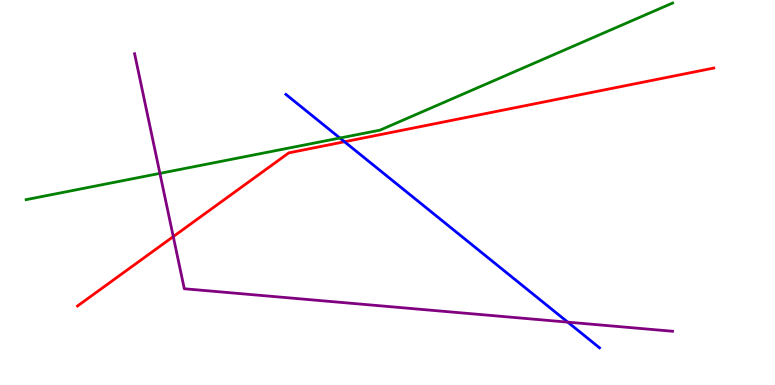[{'lines': ['blue', 'red'], 'intersections': [{'x': 4.45, 'y': 6.32}]}, {'lines': ['green', 'red'], 'intersections': []}, {'lines': ['purple', 'red'], 'intersections': [{'x': 2.24, 'y': 3.85}]}, {'lines': ['blue', 'green'], 'intersections': [{'x': 4.39, 'y': 6.41}]}, {'lines': ['blue', 'purple'], 'intersections': [{'x': 7.33, 'y': 1.63}]}, {'lines': ['green', 'purple'], 'intersections': [{'x': 2.06, 'y': 5.5}]}]